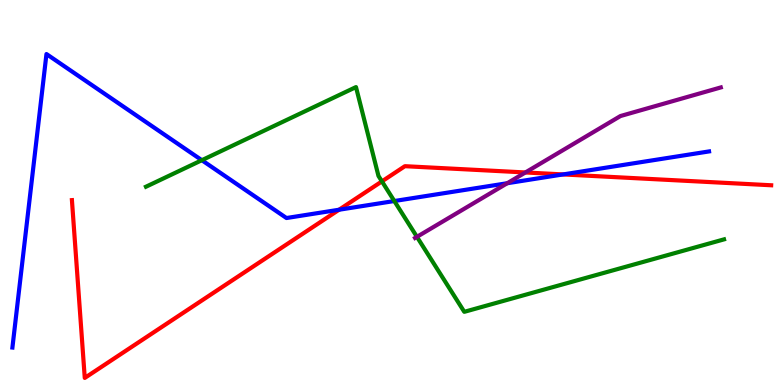[{'lines': ['blue', 'red'], 'intersections': [{'x': 4.37, 'y': 4.55}, {'x': 7.27, 'y': 5.47}]}, {'lines': ['green', 'red'], 'intersections': [{'x': 4.93, 'y': 5.29}]}, {'lines': ['purple', 'red'], 'intersections': [{'x': 6.78, 'y': 5.52}]}, {'lines': ['blue', 'green'], 'intersections': [{'x': 2.6, 'y': 5.84}, {'x': 5.09, 'y': 4.78}]}, {'lines': ['blue', 'purple'], 'intersections': [{'x': 6.55, 'y': 5.24}]}, {'lines': ['green', 'purple'], 'intersections': [{'x': 5.38, 'y': 3.85}]}]